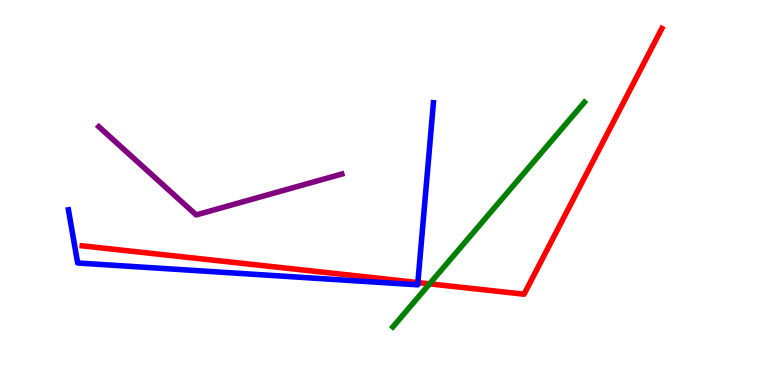[{'lines': ['blue', 'red'], 'intersections': [{'x': 5.39, 'y': 2.66}]}, {'lines': ['green', 'red'], 'intersections': [{'x': 5.54, 'y': 2.63}]}, {'lines': ['purple', 'red'], 'intersections': []}, {'lines': ['blue', 'green'], 'intersections': []}, {'lines': ['blue', 'purple'], 'intersections': []}, {'lines': ['green', 'purple'], 'intersections': []}]